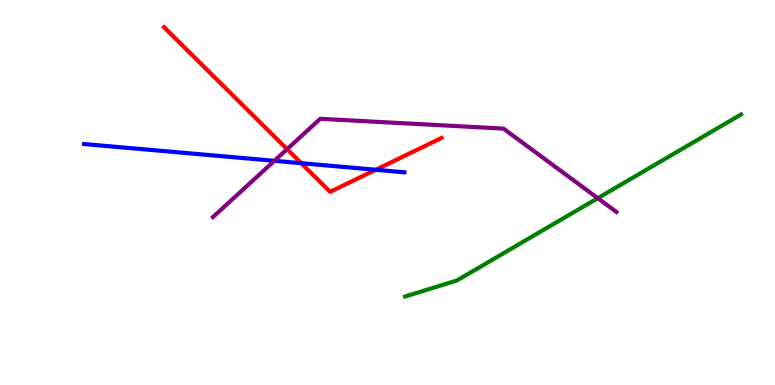[{'lines': ['blue', 'red'], 'intersections': [{'x': 3.89, 'y': 5.76}, {'x': 4.85, 'y': 5.59}]}, {'lines': ['green', 'red'], 'intersections': []}, {'lines': ['purple', 'red'], 'intersections': [{'x': 3.7, 'y': 6.13}]}, {'lines': ['blue', 'green'], 'intersections': []}, {'lines': ['blue', 'purple'], 'intersections': [{'x': 3.54, 'y': 5.82}]}, {'lines': ['green', 'purple'], 'intersections': [{'x': 7.71, 'y': 4.85}]}]